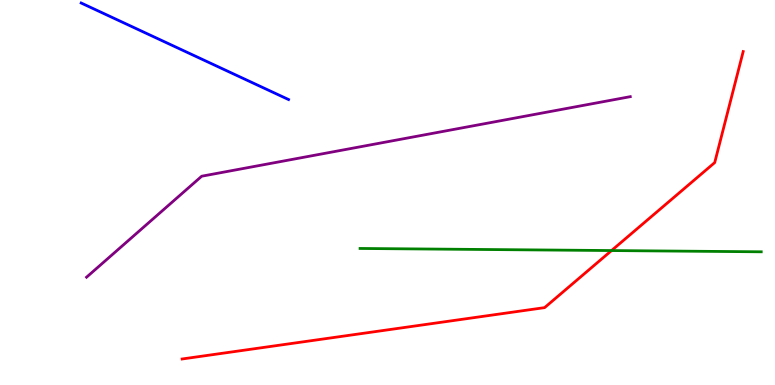[{'lines': ['blue', 'red'], 'intersections': []}, {'lines': ['green', 'red'], 'intersections': [{'x': 7.89, 'y': 3.49}]}, {'lines': ['purple', 'red'], 'intersections': []}, {'lines': ['blue', 'green'], 'intersections': []}, {'lines': ['blue', 'purple'], 'intersections': []}, {'lines': ['green', 'purple'], 'intersections': []}]